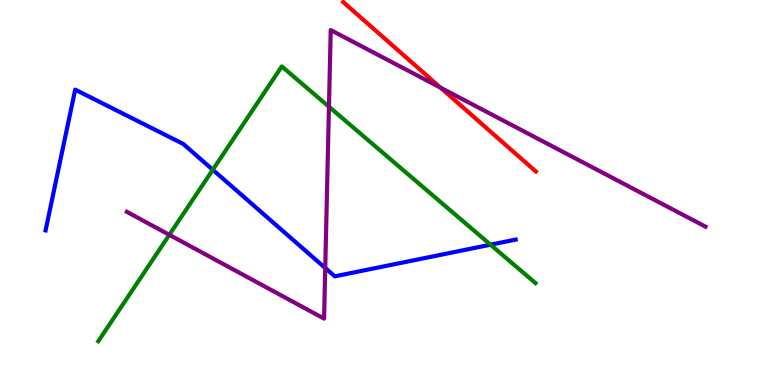[{'lines': ['blue', 'red'], 'intersections': []}, {'lines': ['green', 'red'], 'intersections': []}, {'lines': ['purple', 'red'], 'intersections': [{'x': 5.68, 'y': 7.72}]}, {'lines': ['blue', 'green'], 'intersections': [{'x': 2.75, 'y': 5.59}, {'x': 6.33, 'y': 3.64}]}, {'lines': ['blue', 'purple'], 'intersections': [{'x': 4.2, 'y': 3.04}]}, {'lines': ['green', 'purple'], 'intersections': [{'x': 2.18, 'y': 3.9}, {'x': 4.24, 'y': 7.23}]}]